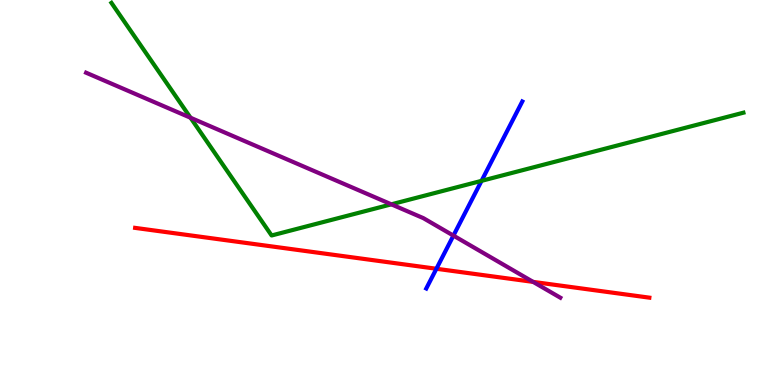[{'lines': ['blue', 'red'], 'intersections': [{'x': 5.63, 'y': 3.02}]}, {'lines': ['green', 'red'], 'intersections': []}, {'lines': ['purple', 'red'], 'intersections': [{'x': 6.88, 'y': 2.68}]}, {'lines': ['blue', 'green'], 'intersections': [{'x': 6.21, 'y': 5.3}]}, {'lines': ['blue', 'purple'], 'intersections': [{'x': 5.85, 'y': 3.88}]}, {'lines': ['green', 'purple'], 'intersections': [{'x': 2.46, 'y': 6.94}, {'x': 5.05, 'y': 4.69}]}]